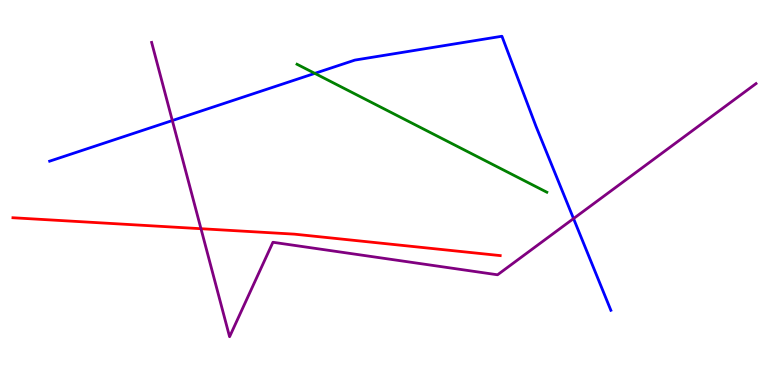[{'lines': ['blue', 'red'], 'intersections': []}, {'lines': ['green', 'red'], 'intersections': []}, {'lines': ['purple', 'red'], 'intersections': [{'x': 2.59, 'y': 4.06}]}, {'lines': ['blue', 'green'], 'intersections': [{'x': 4.06, 'y': 8.09}]}, {'lines': ['blue', 'purple'], 'intersections': [{'x': 2.22, 'y': 6.87}, {'x': 7.4, 'y': 4.32}]}, {'lines': ['green', 'purple'], 'intersections': []}]